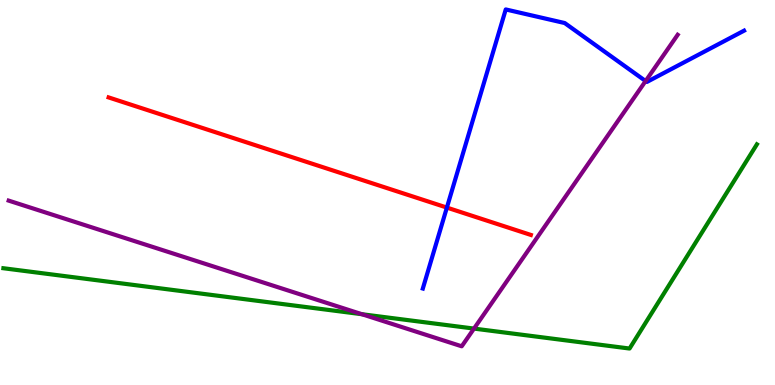[{'lines': ['blue', 'red'], 'intersections': [{'x': 5.77, 'y': 4.61}]}, {'lines': ['green', 'red'], 'intersections': []}, {'lines': ['purple', 'red'], 'intersections': []}, {'lines': ['blue', 'green'], 'intersections': []}, {'lines': ['blue', 'purple'], 'intersections': [{'x': 8.33, 'y': 7.89}]}, {'lines': ['green', 'purple'], 'intersections': [{'x': 4.67, 'y': 1.84}, {'x': 6.12, 'y': 1.47}]}]